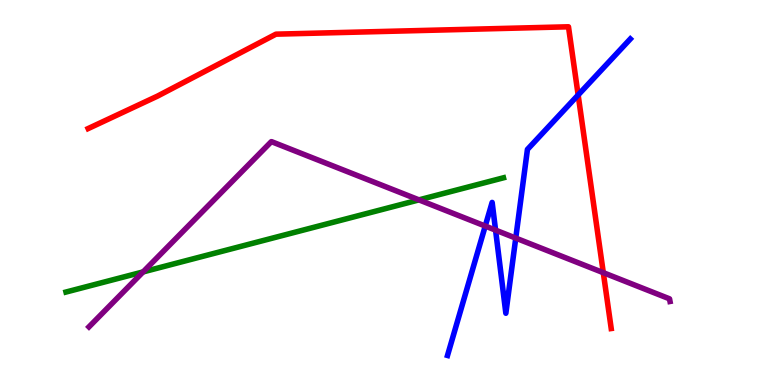[{'lines': ['blue', 'red'], 'intersections': [{'x': 7.46, 'y': 7.53}]}, {'lines': ['green', 'red'], 'intersections': []}, {'lines': ['purple', 'red'], 'intersections': [{'x': 7.78, 'y': 2.92}]}, {'lines': ['blue', 'green'], 'intersections': []}, {'lines': ['blue', 'purple'], 'intersections': [{'x': 6.26, 'y': 4.13}, {'x': 6.39, 'y': 4.02}, {'x': 6.65, 'y': 3.82}]}, {'lines': ['green', 'purple'], 'intersections': [{'x': 1.85, 'y': 2.94}, {'x': 5.41, 'y': 4.81}]}]